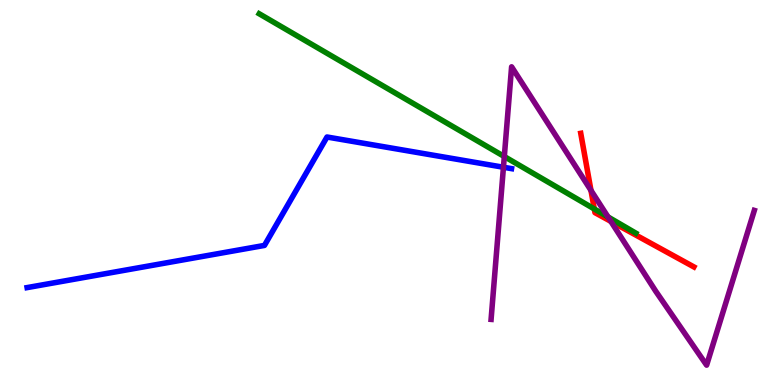[{'lines': ['blue', 'red'], 'intersections': []}, {'lines': ['green', 'red'], 'intersections': [{'x': 7.67, 'y': 4.57}]}, {'lines': ['purple', 'red'], 'intersections': [{'x': 7.63, 'y': 5.05}, {'x': 7.88, 'y': 4.25}]}, {'lines': ['blue', 'green'], 'intersections': []}, {'lines': ['blue', 'purple'], 'intersections': [{'x': 6.5, 'y': 5.66}]}, {'lines': ['green', 'purple'], 'intersections': [{'x': 6.51, 'y': 5.93}, {'x': 7.85, 'y': 4.37}]}]